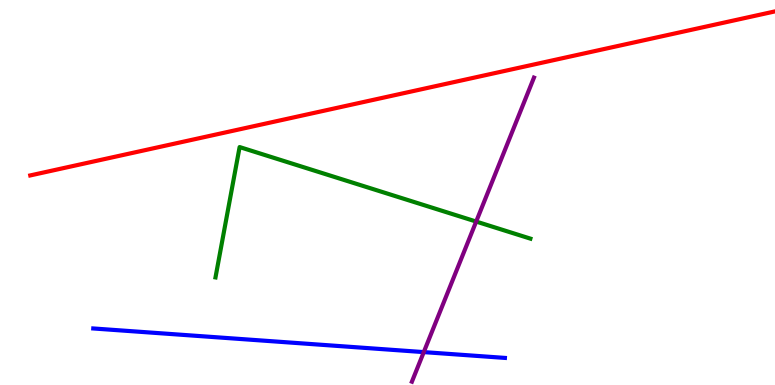[{'lines': ['blue', 'red'], 'intersections': []}, {'lines': ['green', 'red'], 'intersections': []}, {'lines': ['purple', 'red'], 'intersections': []}, {'lines': ['blue', 'green'], 'intersections': []}, {'lines': ['blue', 'purple'], 'intersections': [{'x': 5.47, 'y': 0.854}]}, {'lines': ['green', 'purple'], 'intersections': [{'x': 6.14, 'y': 4.25}]}]